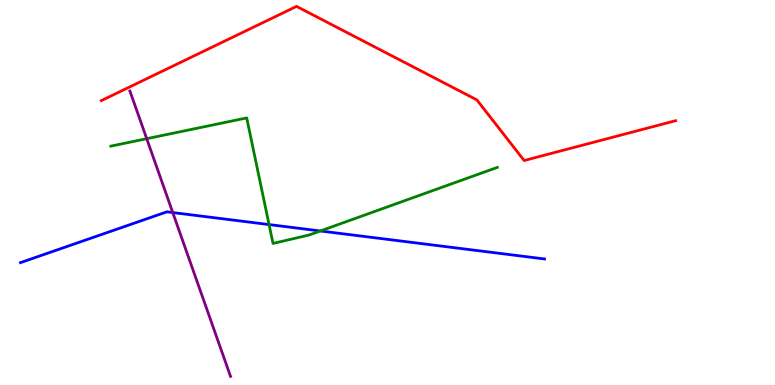[{'lines': ['blue', 'red'], 'intersections': []}, {'lines': ['green', 'red'], 'intersections': []}, {'lines': ['purple', 'red'], 'intersections': []}, {'lines': ['blue', 'green'], 'intersections': [{'x': 3.47, 'y': 4.17}, {'x': 4.13, 'y': 4.0}]}, {'lines': ['blue', 'purple'], 'intersections': [{'x': 2.23, 'y': 4.48}]}, {'lines': ['green', 'purple'], 'intersections': [{'x': 1.89, 'y': 6.4}]}]